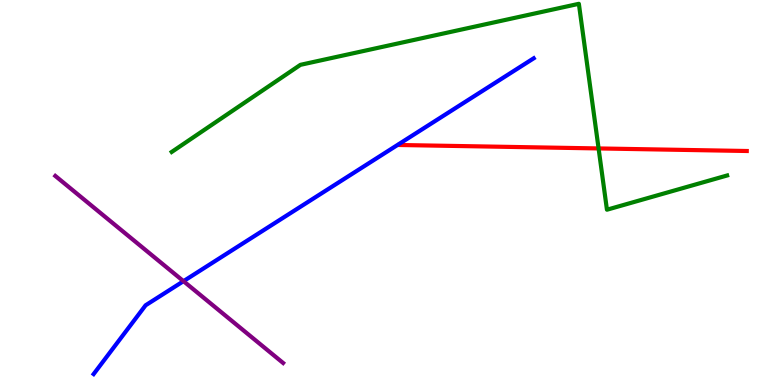[{'lines': ['blue', 'red'], 'intersections': []}, {'lines': ['green', 'red'], 'intersections': [{'x': 7.72, 'y': 6.14}]}, {'lines': ['purple', 'red'], 'intersections': []}, {'lines': ['blue', 'green'], 'intersections': []}, {'lines': ['blue', 'purple'], 'intersections': [{'x': 2.37, 'y': 2.7}]}, {'lines': ['green', 'purple'], 'intersections': []}]